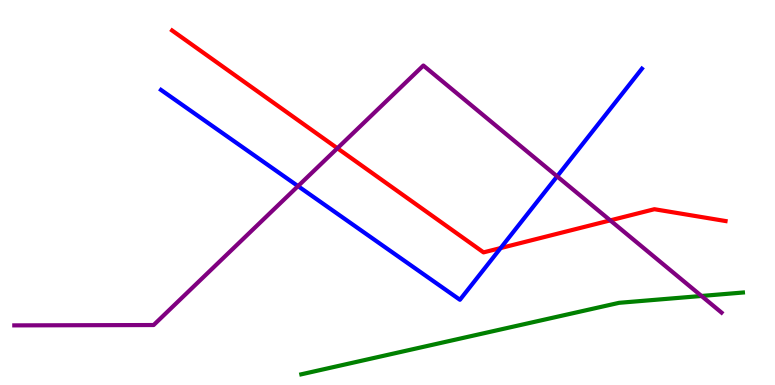[{'lines': ['blue', 'red'], 'intersections': [{'x': 6.46, 'y': 3.56}]}, {'lines': ['green', 'red'], 'intersections': []}, {'lines': ['purple', 'red'], 'intersections': [{'x': 4.35, 'y': 6.15}, {'x': 7.87, 'y': 4.28}]}, {'lines': ['blue', 'green'], 'intersections': []}, {'lines': ['blue', 'purple'], 'intersections': [{'x': 3.85, 'y': 5.17}, {'x': 7.19, 'y': 5.42}]}, {'lines': ['green', 'purple'], 'intersections': [{'x': 9.05, 'y': 2.31}]}]